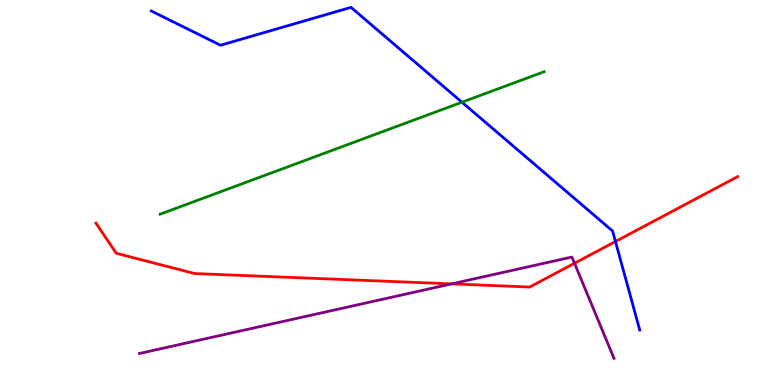[{'lines': ['blue', 'red'], 'intersections': [{'x': 7.94, 'y': 3.73}]}, {'lines': ['green', 'red'], 'intersections': []}, {'lines': ['purple', 'red'], 'intersections': [{'x': 5.83, 'y': 2.63}, {'x': 7.41, 'y': 3.16}]}, {'lines': ['blue', 'green'], 'intersections': [{'x': 5.96, 'y': 7.34}]}, {'lines': ['blue', 'purple'], 'intersections': []}, {'lines': ['green', 'purple'], 'intersections': []}]